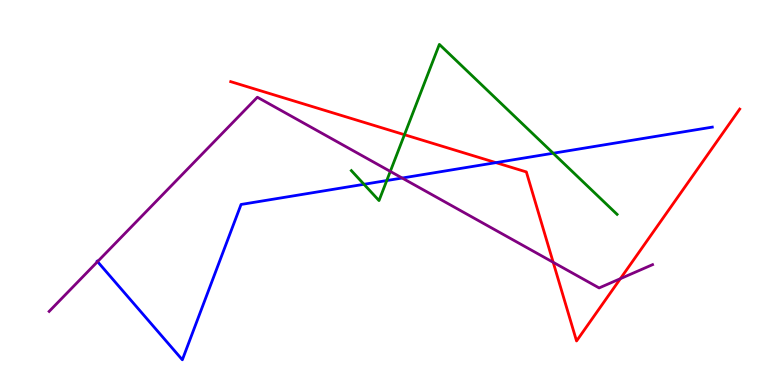[{'lines': ['blue', 'red'], 'intersections': [{'x': 6.4, 'y': 5.78}]}, {'lines': ['green', 'red'], 'intersections': [{'x': 5.22, 'y': 6.5}]}, {'lines': ['purple', 'red'], 'intersections': [{'x': 7.14, 'y': 3.19}, {'x': 8.01, 'y': 2.76}]}, {'lines': ['blue', 'green'], 'intersections': [{'x': 4.7, 'y': 5.21}, {'x': 4.99, 'y': 5.31}, {'x': 7.14, 'y': 6.02}]}, {'lines': ['blue', 'purple'], 'intersections': [{'x': 1.26, 'y': 3.2}, {'x': 5.19, 'y': 5.38}]}, {'lines': ['green', 'purple'], 'intersections': [{'x': 5.04, 'y': 5.55}]}]